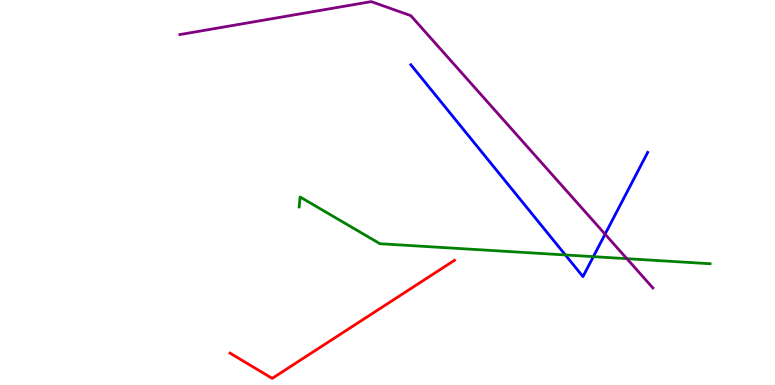[{'lines': ['blue', 'red'], 'intersections': []}, {'lines': ['green', 'red'], 'intersections': []}, {'lines': ['purple', 'red'], 'intersections': []}, {'lines': ['blue', 'green'], 'intersections': [{'x': 7.3, 'y': 3.38}, {'x': 7.66, 'y': 3.33}]}, {'lines': ['blue', 'purple'], 'intersections': [{'x': 7.81, 'y': 3.92}]}, {'lines': ['green', 'purple'], 'intersections': [{'x': 8.09, 'y': 3.28}]}]